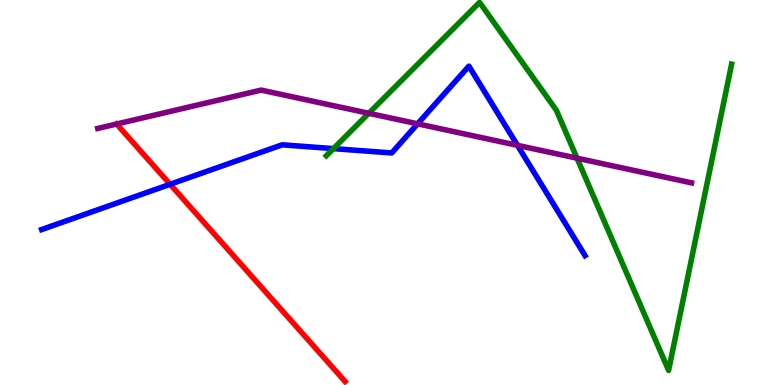[{'lines': ['blue', 'red'], 'intersections': [{'x': 2.2, 'y': 5.21}]}, {'lines': ['green', 'red'], 'intersections': []}, {'lines': ['purple', 'red'], 'intersections': []}, {'lines': ['blue', 'green'], 'intersections': [{'x': 4.3, 'y': 6.14}]}, {'lines': ['blue', 'purple'], 'intersections': [{'x': 5.39, 'y': 6.78}, {'x': 6.68, 'y': 6.22}]}, {'lines': ['green', 'purple'], 'intersections': [{'x': 4.76, 'y': 7.06}, {'x': 7.45, 'y': 5.89}]}]